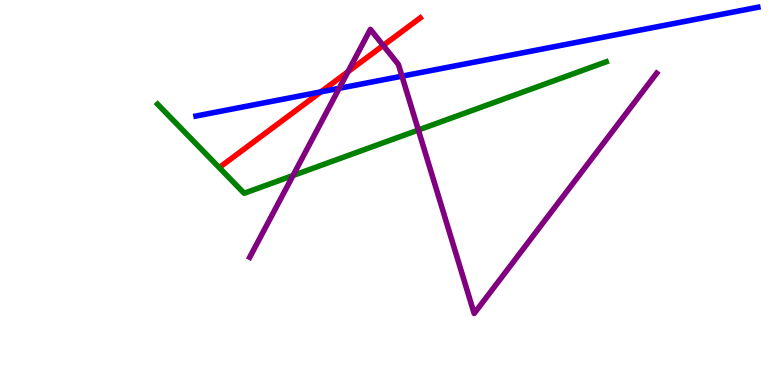[{'lines': ['blue', 'red'], 'intersections': [{'x': 4.14, 'y': 7.61}]}, {'lines': ['green', 'red'], 'intersections': []}, {'lines': ['purple', 'red'], 'intersections': [{'x': 4.49, 'y': 8.14}, {'x': 4.94, 'y': 8.82}]}, {'lines': ['blue', 'green'], 'intersections': []}, {'lines': ['blue', 'purple'], 'intersections': [{'x': 4.38, 'y': 7.71}, {'x': 5.19, 'y': 8.02}]}, {'lines': ['green', 'purple'], 'intersections': [{'x': 3.78, 'y': 5.44}, {'x': 5.4, 'y': 6.62}]}]